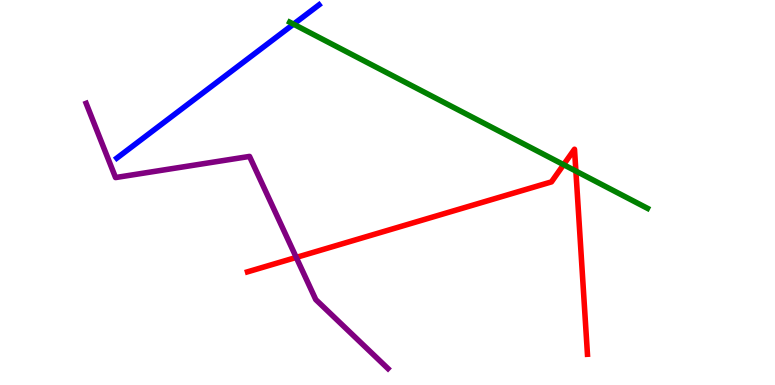[{'lines': ['blue', 'red'], 'intersections': []}, {'lines': ['green', 'red'], 'intersections': [{'x': 7.27, 'y': 5.72}, {'x': 7.43, 'y': 5.56}]}, {'lines': ['purple', 'red'], 'intersections': [{'x': 3.82, 'y': 3.31}]}, {'lines': ['blue', 'green'], 'intersections': [{'x': 3.79, 'y': 9.37}]}, {'lines': ['blue', 'purple'], 'intersections': []}, {'lines': ['green', 'purple'], 'intersections': []}]